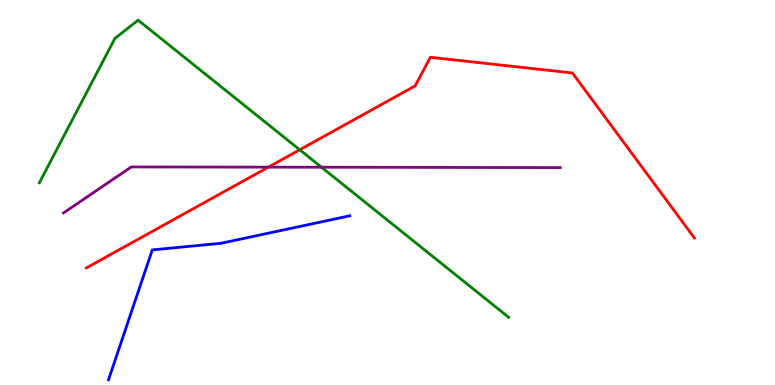[{'lines': ['blue', 'red'], 'intersections': []}, {'lines': ['green', 'red'], 'intersections': [{'x': 3.87, 'y': 6.11}]}, {'lines': ['purple', 'red'], 'intersections': [{'x': 3.46, 'y': 5.66}]}, {'lines': ['blue', 'green'], 'intersections': []}, {'lines': ['blue', 'purple'], 'intersections': []}, {'lines': ['green', 'purple'], 'intersections': [{'x': 4.15, 'y': 5.66}]}]